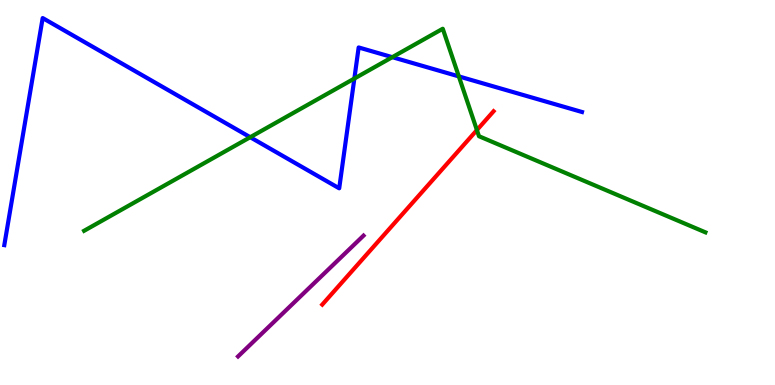[{'lines': ['blue', 'red'], 'intersections': []}, {'lines': ['green', 'red'], 'intersections': [{'x': 6.15, 'y': 6.62}]}, {'lines': ['purple', 'red'], 'intersections': []}, {'lines': ['blue', 'green'], 'intersections': [{'x': 3.23, 'y': 6.44}, {'x': 4.57, 'y': 7.96}, {'x': 5.06, 'y': 8.52}, {'x': 5.92, 'y': 8.02}]}, {'lines': ['blue', 'purple'], 'intersections': []}, {'lines': ['green', 'purple'], 'intersections': []}]